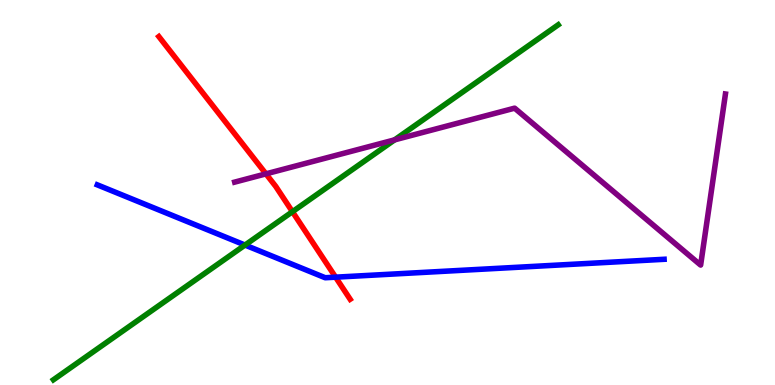[{'lines': ['blue', 'red'], 'intersections': [{'x': 4.33, 'y': 2.8}]}, {'lines': ['green', 'red'], 'intersections': [{'x': 3.77, 'y': 4.5}]}, {'lines': ['purple', 'red'], 'intersections': [{'x': 3.43, 'y': 5.48}]}, {'lines': ['blue', 'green'], 'intersections': [{'x': 3.16, 'y': 3.63}]}, {'lines': ['blue', 'purple'], 'intersections': []}, {'lines': ['green', 'purple'], 'intersections': [{'x': 5.09, 'y': 6.37}]}]